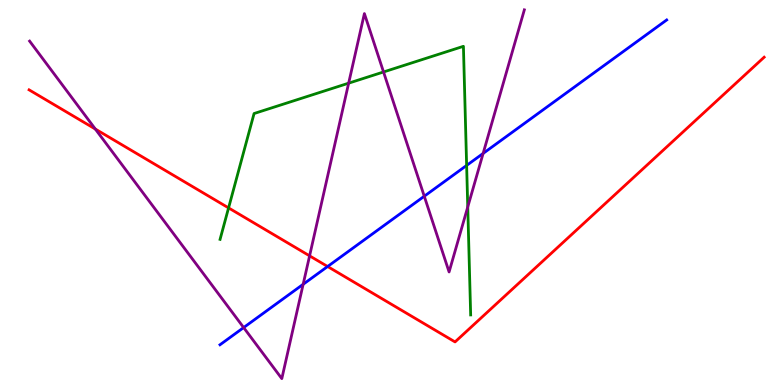[{'lines': ['blue', 'red'], 'intersections': [{'x': 4.23, 'y': 3.08}]}, {'lines': ['green', 'red'], 'intersections': [{'x': 2.95, 'y': 4.6}]}, {'lines': ['purple', 'red'], 'intersections': [{'x': 1.23, 'y': 6.65}, {'x': 3.99, 'y': 3.35}]}, {'lines': ['blue', 'green'], 'intersections': [{'x': 6.02, 'y': 5.7}]}, {'lines': ['blue', 'purple'], 'intersections': [{'x': 3.14, 'y': 1.49}, {'x': 3.91, 'y': 2.62}, {'x': 5.47, 'y': 4.9}, {'x': 6.23, 'y': 6.01}]}, {'lines': ['green', 'purple'], 'intersections': [{'x': 4.5, 'y': 7.84}, {'x': 4.95, 'y': 8.13}, {'x': 6.04, 'y': 4.62}]}]